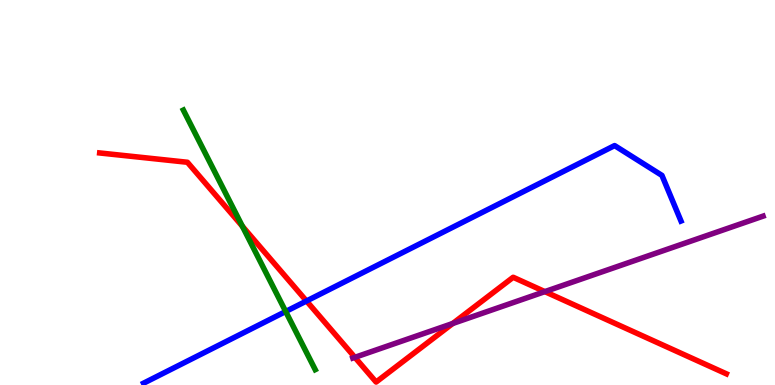[{'lines': ['blue', 'red'], 'intersections': [{'x': 3.96, 'y': 2.18}]}, {'lines': ['green', 'red'], 'intersections': [{'x': 3.13, 'y': 4.12}]}, {'lines': ['purple', 'red'], 'intersections': [{'x': 4.58, 'y': 0.719}, {'x': 5.84, 'y': 1.6}, {'x': 7.03, 'y': 2.43}]}, {'lines': ['blue', 'green'], 'intersections': [{'x': 3.69, 'y': 1.91}]}, {'lines': ['blue', 'purple'], 'intersections': []}, {'lines': ['green', 'purple'], 'intersections': []}]